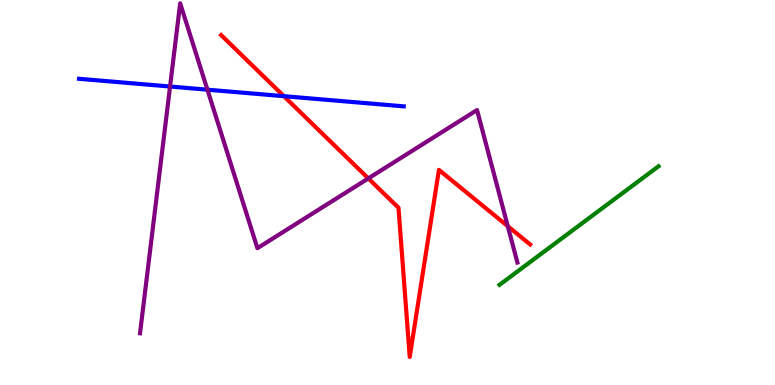[{'lines': ['blue', 'red'], 'intersections': [{'x': 3.66, 'y': 7.5}]}, {'lines': ['green', 'red'], 'intersections': []}, {'lines': ['purple', 'red'], 'intersections': [{'x': 4.75, 'y': 5.37}, {'x': 6.55, 'y': 4.12}]}, {'lines': ['blue', 'green'], 'intersections': []}, {'lines': ['blue', 'purple'], 'intersections': [{'x': 2.19, 'y': 7.75}, {'x': 2.68, 'y': 7.67}]}, {'lines': ['green', 'purple'], 'intersections': []}]